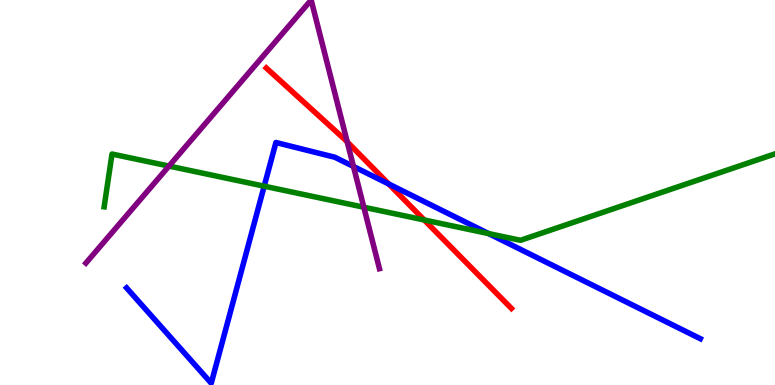[{'lines': ['blue', 'red'], 'intersections': [{'x': 5.02, 'y': 5.22}]}, {'lines': ['green', 'red'], 'intersections': [{'x': 5.47, 'y': 4.29}]}, {'lines': ['purple', 'red'], 'intersections': [{'x': 4.48, 'y': 6.31}]}, {'lines': ['blue', 'green'], 'intersections': [{'x': 3.41, 'y': 5.16}, {'x': 6.3, 'y': 3.93}]}, {'lines': ['blue', 'purple'], 'intersections': [{'x': 4.56, 'y': 5.68}]}, {'lines': ['green', 'purple'], 'intersections': [{'x': 2.18, 'y': 5.69}, {'x': 4.69, 'y': 4.62}]}]